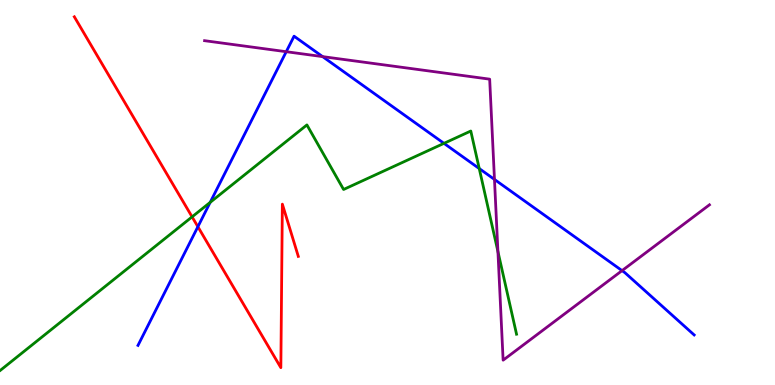[{'lines': ['blue', 'red'], 'intersections': [{'x': 2.55, 'y': 4.11}]}, {'lines': ['green', 'red'], 'intersections': [{'x': 2.48, 'y': 4.37}]}, {'lines': ['purple', 'red'], 'intersections': []}, {'lines': ['blue', 'green'], 'intersections': [{'x': 2.71, 'y': 4.74}, {'x': 5.73, 'y': 6.28}, {'x': 6.18, 'y': 5.62}]}, {'lines': ['blue', 'purple'], 'intersections': [{'x': 3.69, 'y': 8.66}, {'x': 4.16, 'y': 8.53}, {'x': 6.38, 'y': 5.34}, {'x': 8.03, 'y': 2.97}]}, {'lines': ['green', 'purple'], 'intersections': [{'x': 6.42, 'y': 3.47}]}]